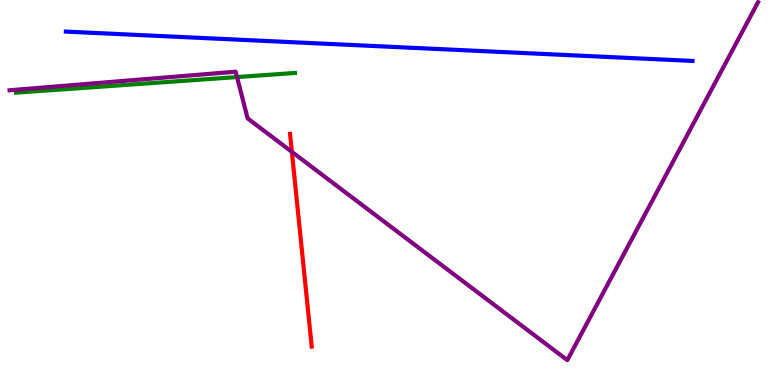[{'lines': ['blue', 'red'], 'intersections': []}, {'lines': ['green', 'red'], 'intersections': []}, {'lines': ['purple', 'red'], 'intersections': [{'x': 3.77, 'y': 6.06}]}, {'lines': ['blue', 'green'], 'intersections': []}, {'lines': ['blue', 'purple'], 'intersections': []}, {'lines': ['green', 'purple'], 'intersections': [{'x': 3.06, 'y': 8.0}]}]